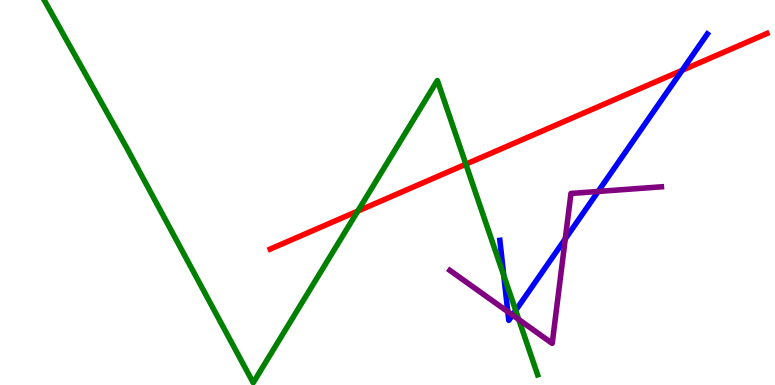[{'lines': ['blue', 'red'], 'intersections': [{'x': 8.8, 'y': 8.17}]}, {'lines': ['green', 'red'], 'intersections': [{'x': 4.62, 'y': 4.52}, {'x': 6.01, 'y': 5.74}]}, {'lines': ['purple', 'red'], 'intersections': []}, {'lines': ['blue', 'green'], 'intersections': [{'x': 6.5, 'y': 2.85}, {'x': 6.65, 'y': 1.94}]}, {'lines': ['blue', 'purple'], 'intersections': [{'x': 6.55, 'y': 1.9}, {'x': 6.61, 'y': 1.82}, {'x': 7.29, 'y': 3.8}, {'x': 7.72, 'y': 5.03}]}, {'lines': ['green', 'purple'], 'intersections': [{'x': 6.69, 'y': 1.7}]}]